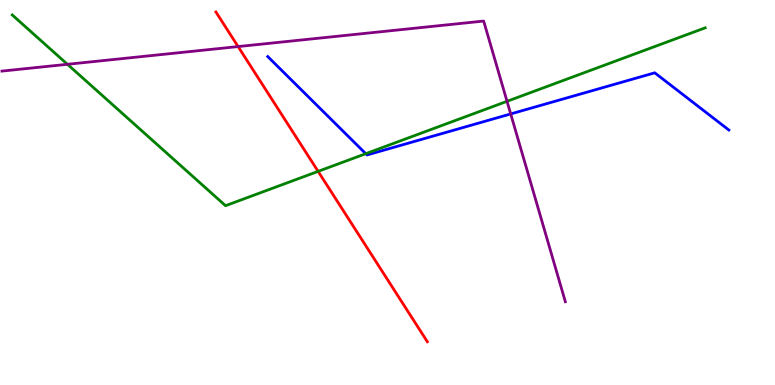[{'lines': ['blue', 'red'], 'intersections': []}, {'lines': ['green', 'red'], 'intersections': [{'x': 4.1, 'y': 5.55}]}, {'lines': ['purple', 'red'], 'intersections': [{'x': 3.07, 'y': 8.79}]}, {'lines': ['blue', 'green'], 'intersections': [{'x': 4.72, 'y': 6.01}]}, {'lines': ['blue', 'purple'], 'intersections': [{'x': 6.59, 'y': 7.04}]}, {'lines': ['green', 'purple'], 'intersections': [{'x': 0.87, 'y': 8.33}, {'x': 6.54, 'y': 7.37}]}]